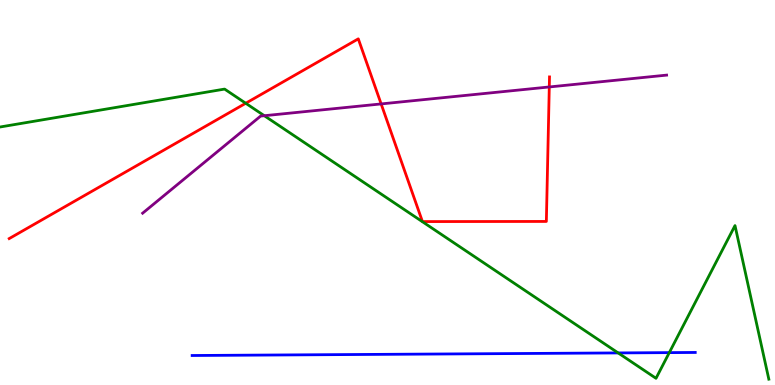[{'lines': ['blue', 'red'], 'intersections': []}, {'lines': ['green', 'red'], 'intersections': [{'x': 3.17, 'y': 7.32}]}, {'lines': ['purple', 'red'], 'intersections': [{'x': 4.92, 'y': 7.3}, {'x': 7.09, 'y': 7.74}]}, {'lines': ['blue', 'green'], 'intersections': [{'x': 7.98, 'y': 0.833}, {'x': 8.64, 'y': 0.841}]}, {'lines': ['blue', 'purple'], 'intersections': []}, {'lines': ['green', 'purple'], 'intersections': [{'x': 3.41, 'y': 6.99}]}]